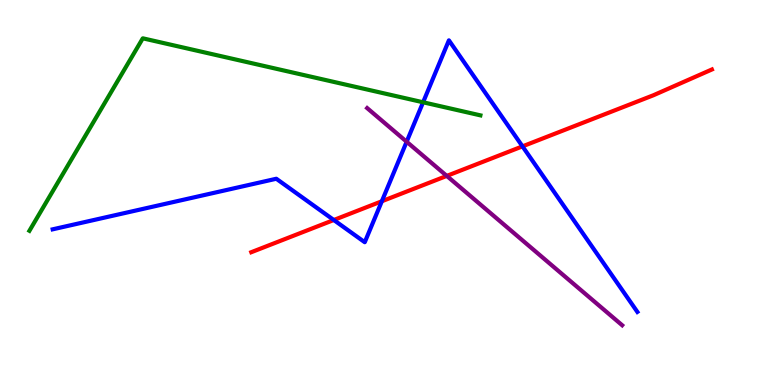[{'lines': ['blue', 'red'], 'intersections': [{'x': 4.31, 'y': 4.29}, {'x': 4.93, 'y': 4.77}, {'x': 6.74, 'y': 6.2}]}, {'lines': ['green', 'red'], 'intersections': []}, {'lines': ['purple', 'red'], 'intersections': [{'x': 5.76, 'y': 5.43}]}, {'lines': ['blue', 'green'], 'intersections': [{'x': 5.46, 'y': 7.34}]}, {'lines': ['blue', 'purple'], 'intersections': [{'x': 5.25, 'y': 6.32}]}, {'lines': ['green', 'purple'], 'intersections': []}]